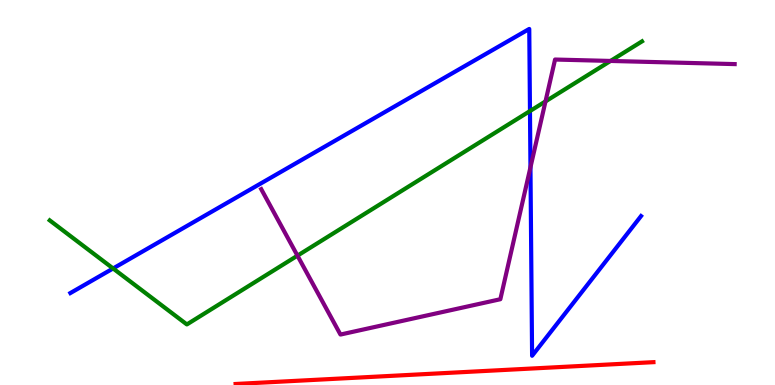[{'lines': ['blue', 'red'], 'intersections': []}, {'lines': ['green', 'red'], 'intersections': []}, {'lines': ['purple', 'red'], 'intersections': []}, {'lines': ['blue', 'green'], 'intersections': [{'x': 1.46, 'y': 3.03}, {'x': 6.84, 'y': 7.12}]}, {'lines': ['blue', 'purple'], 'intersections': [{'x': 6.84, 'y': 5.65}]}, {'lines': ['green', 'purple'], 'intersections': [{'x': 3.84, 'y': 3.36}, {'x': 7.04, 'y': 7.37}, {'x': 7.88, 'y': 8.42}]}]